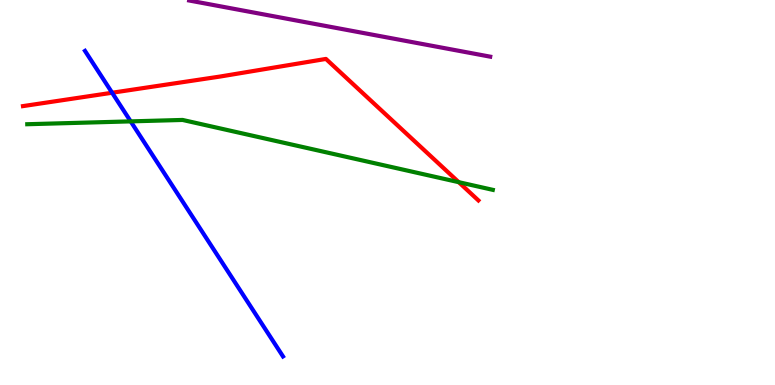[{'lines': ['blue', 'red'], 'intersections': [{'x': 1.45, 'y': 7.59}]}, {'lines': ['green', 'red'], 'intersections': [{'x': 5.92, 'y': 5.27}]}, {'lines': ['purple', 'red'], 'intersections': []}, {'lines': ['blue', 'green'], 'intersections': [{'x': 1.69, 'y': 6.85}]}, {'lines': ['blue', 'purple'], 'intersections': []}, {'lines': ['green', 'purple'], 'intersections': []}]